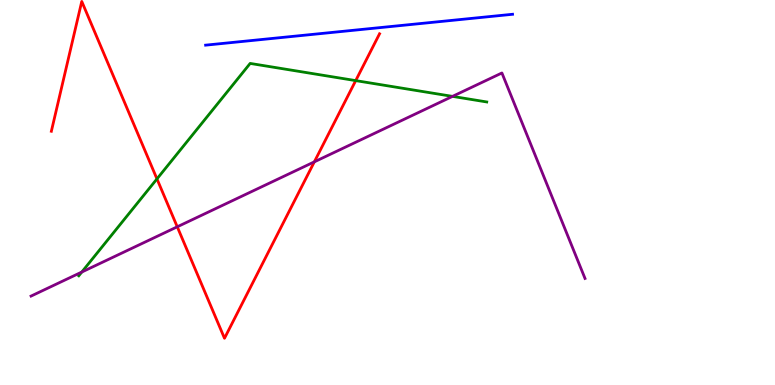[{'lines': ['blue', 'red'], 'intersections': []}, {'lines': ['green', 'red'], 'intersections': [{'x': 2.03, 'y': 5.35}, {'x': 4.59, 'y': 7.91}]}, {'lines': ['purple', 'red'], 'intersections': [{'x': 2.29, 'y': 4.11}, {'x': 4.06, 'y': 5.8}]}, {'lines': ['blue', 'green'], 'intersections': []}, {'lines': ['blue', 'purple'], 'intersections': []}, {'lines': ['green', 'purple'], 'intersections': [{'x': 1.06, 'y': 2.93}, {'x': 5.84, 'y': 7.5}]}]